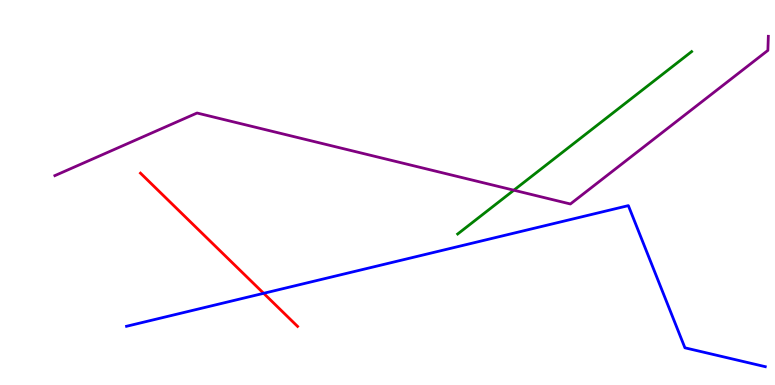[{'lines': ['blue', 'red'], 'intersections': [{'x': 3.4, 'y': 2.38}]}, {'lines': ['green', 'red'], 'intersections': []}, {'lines': ['purple', 'red'], 'intersections': []}, {'lines': ['blue', 'green'], 'intersections': []}, {'lines': ['blue', 'purple'], 'intersections': []}, {'lines': ['green', 'purple'], 'intersections': [{'x': 6.63, 'y': 5.06}]}]